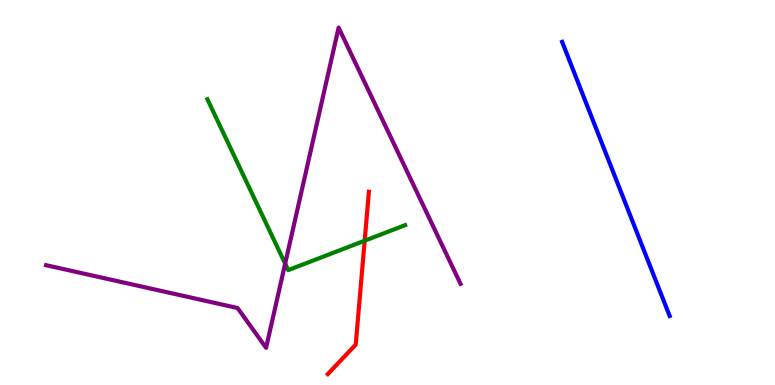[{'lines': ['blue', 'red'], 'intersections': []}, {'lines': ['green', 'red'], 'intersections': [{'x': 4.71, 'y': 3.75}]}, {'lines': ['purple', 'red'], 'intersections': []}, {'lines': ['blue', 'green'], 'intersections': []}, {'lines': ['blue', 'purple'], 'intersections': []}, {'lines': ['green', 'purple'], 'intersections': [{'x': 3.68, 'y': 3.15}]}]